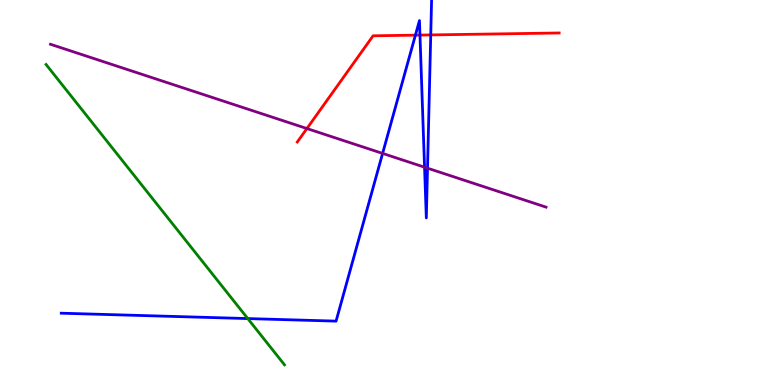[{'lines': ['blue', 'red'], 'intersections': [{'x': 5.36, 'y': 9.09}, {'x': 5.42, 'y': 9.09}, {'x': 5.56, 'y': 9.09}]}, {'lines': ['green', 'red'], 'intersections': []}, {'lines': ['purple', 'red'], 'intersections': [{'x': 3.96, 'y': 6.66}]}, {'lines': ['blue', 'green'], 'intersections': [{'x': 3.2, 'y': 1.73}]}, {'lines': ['blue', 'purple'], 'intersections': [{'x': 4.94, 'y': 6.02}, {'x': 5.48, 'y': 5.66}, {'x': 5.52, 'y': 5.63}]}, {'lines': ['green', 'purple'], 'intersections': []}]